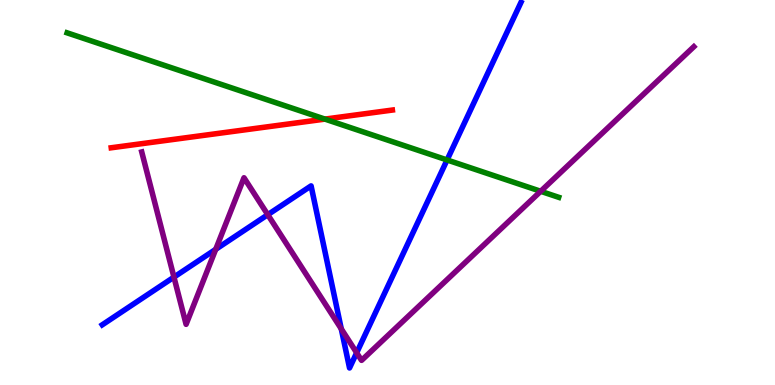[{'lines': ['blue', 'red'], 'intersections': []}, {'lines': ['green', 'red'], 'intersections': [{'x': 4.19, 'y': 6.91}]}, {'lines': ['purple', 'red'], 'intersections': []}, {'lines': ['blue', 'green'], 'intersections': [{'x': 5.77, 'y': 5.85}]}, {'lines': ['blue', 'purple'], 'intersections': [{'x': 2.24, 'y': 2.8}, {'x': 2.78, 'y': 3.52}, {'x': 3.46, 'y': 4.42}, {'x': 4.4, 'y': 1.46}, {'x': 4.6, 'y': 0.837}]}, {'lines': ['green', 'purple'], 'intersections': [{'x': 6.98, 'y': 5.03}]}]